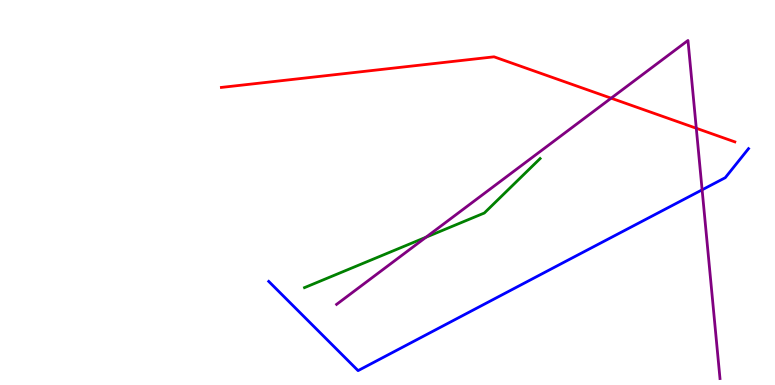[{'lines': ['blue', 'red'], 'intersections': []}, {'lines': ['green', 'red'], 'intersections': []}, {'lines': ['purple', 'red'], 'intersections': [{'x': 7.89, 'y': 7.45}, {'x': 8.98, 'y': 6.67}]}, {'lines': ['blue', 'green'], 'intersections': []}, {'lines': ['blue', 'purple'], 'intersections': [{'x': 9.06, 'y': 5.07}]}, {'lines': ['green', 'purple'], 'intersections': [{'x': 5.5, 'y': 3.84}]}]